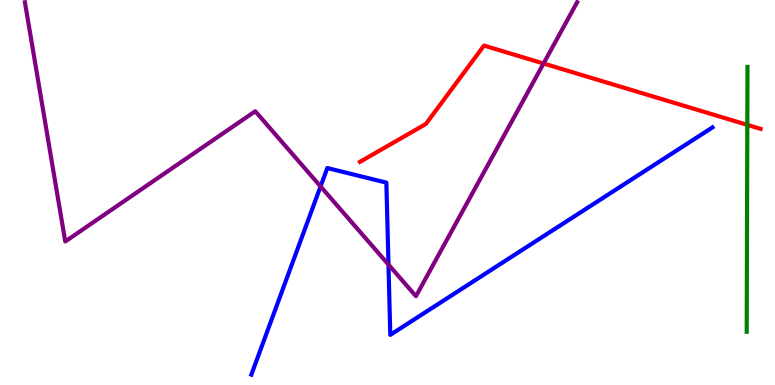[{'lines': ['blue', 'red'], 'intersections': []}, {'lines': ['green', 'red'], 'intersections': [{'x': 9.64, 'y': 6.76}]}, {'lines': ['purple', 'red'], 'intersections': [{'x': 7.01, 'y': 8.35}]}, {'lines': ['blue', 'green'], 'intersections': []}, {'lines': ['blue', 'purple'], 'intersections': [{'x': 4.14, 'y': 5.16}, {'x': 5.01, 'y': 3.13}]}, {'lines': ['green', 'purple'], 'intersections': []}]